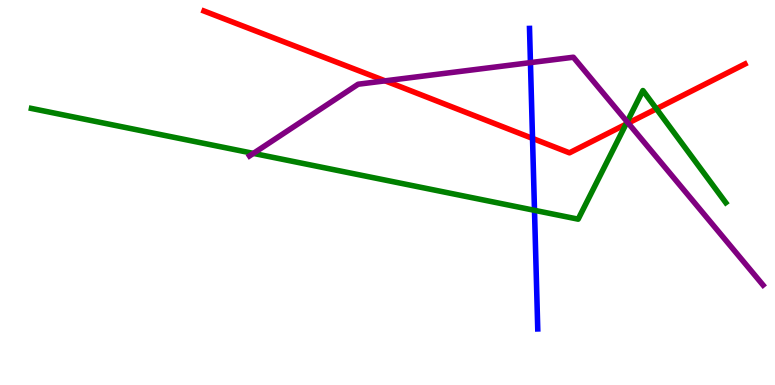[{'lines': ['blue', 'red'], 'intersections': [{'x': 6.87, 'y': 6.41}]}, {'lines': ['green', 'red'], 'intersections': [{'x': 8.08, 'y': 6.77}, {'x': 8.47, 'y': 7.17}]}, {'lines': ['purple', 'red'], 'intersections': [{'x': 4.97, 'y': 7.9}, {'x': 8.11, 'y': 6.8}]}, {'lines': ['blue', 'green'], 'intersections': [{'x': 6.9, 'y': 4.54}]}, {'lines': ['blue', 'purple'], 'intersections': [{'x': 6.84, 'y': 8.37}]}, {'lines': ['green', 'purple'], 'intersections': [{'x': 3.27, 'y': 6.02}, {'x': 8.09, 'y': 6.84}]}]